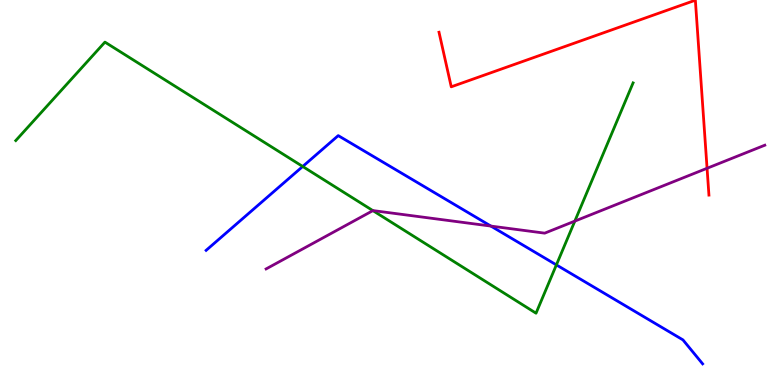[{'lines': ['blue', 'red'], 'intersections': []}, {'lines': ['green', 'red'], 'intersections': []}, {'lines': ['purple', 'red'], 'intersections': [{'x': 9.12, 'y': 5.63}]}, {'lines': ['blue', 'green'], 'intersections': [{'x': 3.91, 'y': 5.68}, {'x': 7.18, 'y': 3.12}]}, {'lines': ['blue', 'purple'], 'intersections': [{'x': 6.33, 'y': 4.13}]}, {'lines': ['green', 'purple'], 'intersections': [{'x': 4.81, 'y': 4.53}, {'x': 7.42, 'y': 4.26}]}]